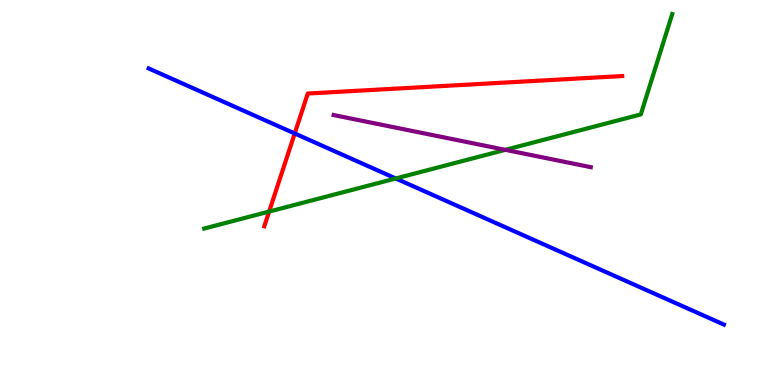[{'lines': ['blue', 'red'], 'intersections': [{'x': 3.8, 'y': 6.53}]}, {'lines': ['green', 'red'], 'intersections': [{'x': 3.47, 'y': 4.5}]}, {'lines': ['purple', 'red'], 'intersections': []}, {'lines': ['blue', 'green'], 'intersections': [{'x': 5.11, 'y': 5.36}]}, {'lines': ['blue', 'purple'], 'intersections': []}, {'lines': ['green', 'purple'], 'intersections': [{'x': 6.52, 'y': 6.11}]}]